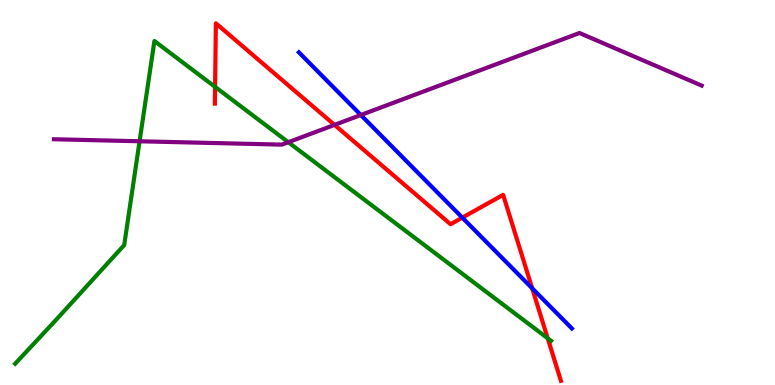[{'lines': ['blue', 'red'], 'intersections': [{'x': 5.97, 'y': 4.35}, {'x': 6.87, 'y': 2.51}]}, {'lines': ['green', 'red'], 'intersections': [{'x': 2.78, 'y': 7.74}, {'x': 7.07, 'y': 1.21}]}, {'lines': ['purple', 'red'], 'intersections': [{'x': 4.32, 'y': 6.76}]}, {'lines': ['blue', 'green'], 'intersections': []}, {'lines': ['blue', 'purple'], 'intersections': [{'x': 4.66, 'y': 7.01}]}, {'lines': ['green', 'purple'], 'intersections': [{'x': 1.8, 'y': 6.33}, {'x': 3.72, 'y': 6.31}]}]